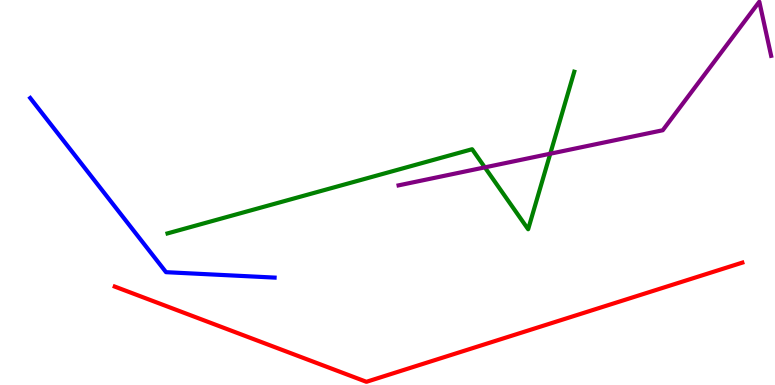[{'lines': ['blue', 'red'], 'intersections': []}, {'lines': ['green', 'red'], 'intersections': []}, {'lines': ['purple', 'red'], 'intersections': []}, {'lines': ['blue', 'green'], 'intersections': []}, {'lines': ['blue', 'purple'], 'intersections': []}, {'lines': ['green', 'purple'], 'intersections': [{'x': 6.26, 'y': 5.65}, {'x': 7.1, 'y': 6.01}]}]